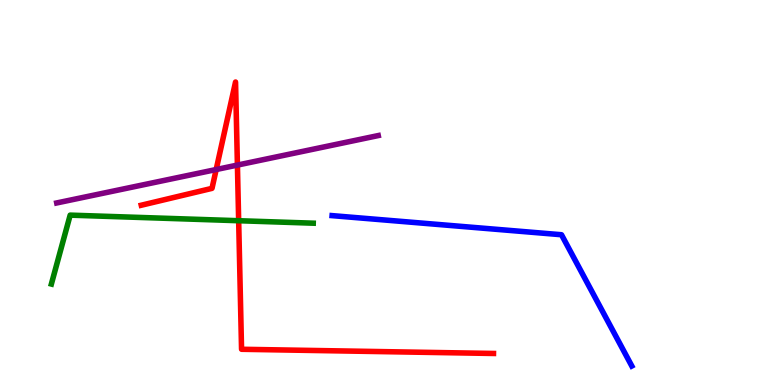[{'lines': ['blue', 'red'], 'intersections': []}, {'lines': ['green', 'red'], 'intersections': [{'x': 3.08, 'y': 4.27}]}, {'lines': ['purple', 'red'], 'intersections': [{'x': 2.79, 'y': 5.6}, {'x': 3.06, 'y': 5.71}]}, {'lines': ['blue', 'green'], 'intersections': []}, {'lines': ['blue', 'purple'], 'intersections': []}, {'lines': ['green', 'purple'], 'intersections': []}]